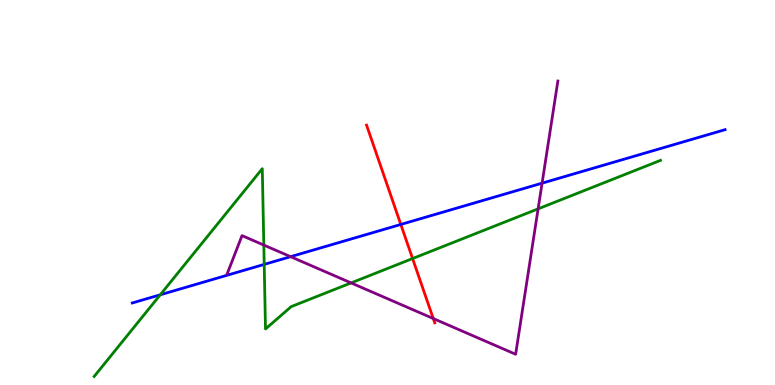[{'lines': ['blue', 'red'], 'intersections': [{'x': 5.17, 'y': 4.17}]}, {'lines': ['green', 'red'], 'intersections': [{'x': 5.32, 'y': 3.28}]}, {'lines': ['purple', 'red'], 'intersections': [{'x': 5.59, 'y': 1.73}]}, {'lines': ['blue', 'green'], 'intersections': [{'x': 2.07, 'y': 2.34}, {'x': 3.41, 'y': 3.13}]}, {'lines': ['blue', 'purple'], 'intersections': [{'x': 3.75, 'y': 3.33}, {'x': 6.99, 'y': 5.24}]}, {'lines': ['green', 'purple'], 'intersections': [{'x': 3.4, 'y': 3.63}, {'x': 4.53, 'y': 2.65}, {'x': 6.94, 'y': 4.58}]}]